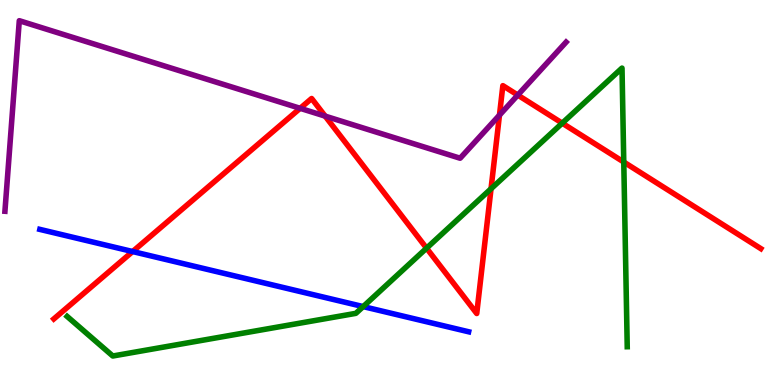[{'lines': ['blue', 'red'], 'intersections': [{'x': 1.71, 'y': 3.47}]}, {'lines': ['green', 'red'], 'intersections': [{'x': 5.5, 'y': 3.55}, {'x': 6.34, 'y': 5.1}, {'x': 7.25, 'y': 6.8}, {'x': 8.05, 'y': 5.79}]}, {'lines': ['purple', 'red'], 'intersections': [{'x': 3.87, 'y': 7.19}, {'x': 4.2, 'y': 6.98}, {'x': 6.44, 'y': 7.01}, {'x': 6.68, 'y': 7.53}]}, {'lines': ['blue', 'green'], 'intersections': [{'x': 4.69, 'y': 2.04}]}, {'lines': ['blue', 'purple'], 'intersections': []}, {'lines': ['green', 'purple'], 'intersections': []}]